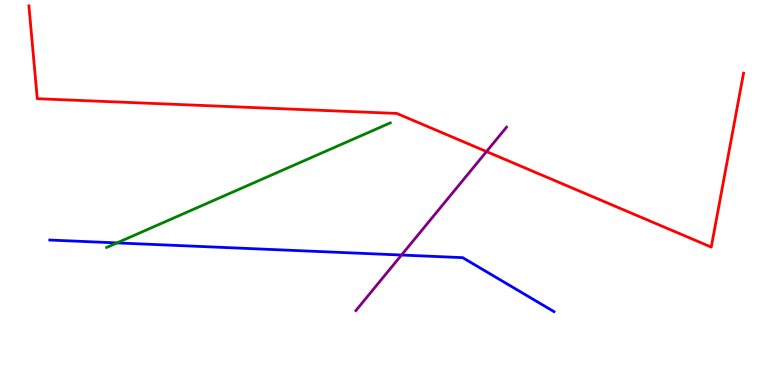[{'lines': ['blue', 'red'], 'intersections': []}, {'lines': ['green', 'red'], 'intersections': []}, {'lines': ['purple', 'red'], 'intersections': [{'x': 6.28, 'y': 6.06}]}, {'lines': ['blue', 'green'], 'intersections': [{'x': 1.51, 'y': 3.69}]}, {'lines': ['blue', 'purple'], 'intersections': [{'x': 5.18, 'y': 3.38}]}, {'lines': ['green', 'purple'], 'intersections': []}]